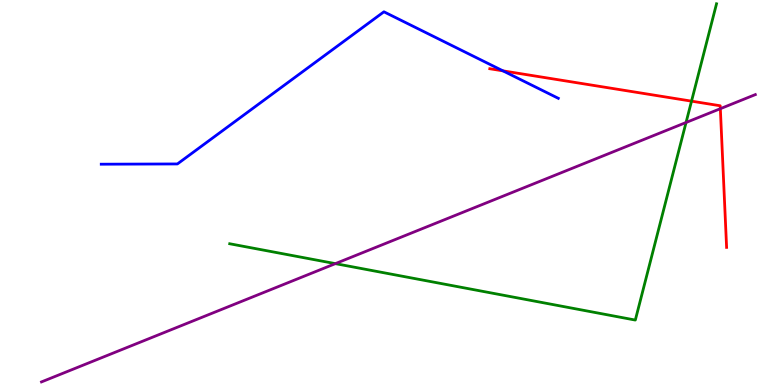[{'lines': ['blue', 'red'], 'intersections': [{'x': 6.49, 'y': 8.16}]}, {'lines': ['green', 'red'], 'intersections': [{'x': 8.92, 'y': 7.37}]}, {'lines': ['purple', 'red'], 'intersections': [{'x': 9.29, 'y': 7.18}]}, {'lines': ['blue', 'green'], 'intersections': []}, {'lines': ['blue', 'purple'], 'intersections': []}, {'lines': ['green', 'purple'], 'intersections': [{'x': 4.33, 'y': 3.15}, {'x': 8.85, 'y': 6.82}]}]